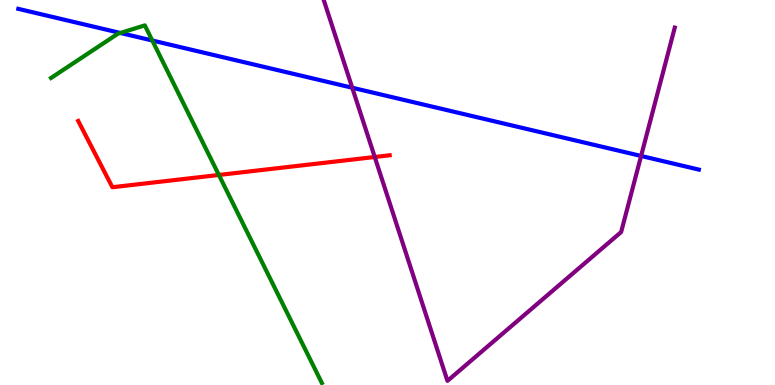[{'lines': ['blue', 'red'], 'intersections': []}, {'lines': ['green', 'red'], 'intersections': [{'x': 2.82, 'y': 5.46}]}, {'lines': ['purple', 'red'], 'intersections': [{'x': 4.84, 'y': 5.92}]}, {'lines': ['blue', 'green'], 'intersections': [{'x': 1.55, 'y': 9.14}, {'x': 1.97, 'y': 8.95}]}, {'lines': ['blue', 'purple'], 'intersections': [{'x': 4.54, 'y': 7.72}, {'x': 8.27, 'y': 5.95}]}, {'lines': ['green', 'purple'], 'intersections': []}]